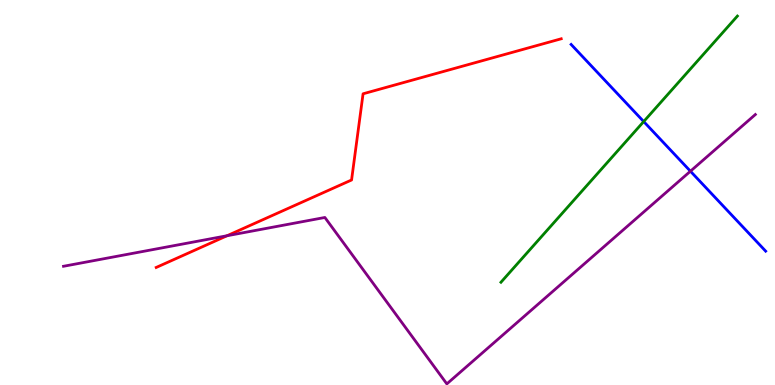[{'lines': ['blue', 'red'], 'intersections': []}, {'lines': ['green', 'red'], 'intersections': []}, {'lines': ['purple', 'red'], 'intersections': [{'x': 2.93, 'y': 3.88}]}, {'lines': ['blue', 'green'], 'intersections': [{'x': 8.31, 'y': 6.84}]}, {'lines': ['blue', 'purple'], 'intersections': [{'x': 8.91, 'y': 5.55}]}, {'lines': ['green', 'purple'], 'intersections': []}]